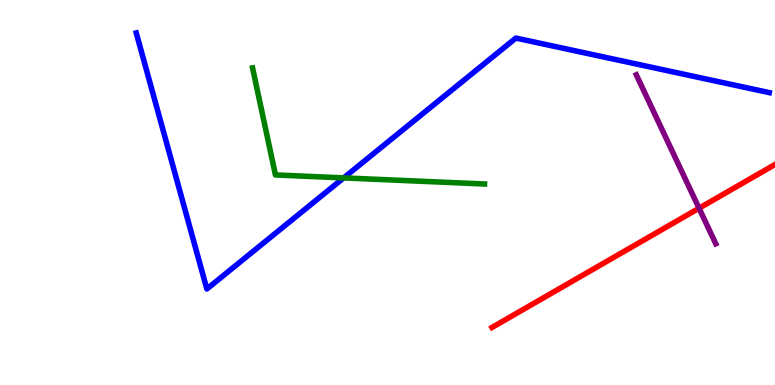[{'lines': ['blue', 'red'], 'intersections': []}, {'lines': ['green', 'red'], 'intersections': []}, {'lines': ['purple', 'red'], 'intersections': [{'x': 9.02, 'y': 4.59}]}, {'lines': ['blue', 'green'], 'intersections': [{'x': 4.43, 'y': 5.38}]}, {'lines': ['blue', 'purple'], 'intersections': []}, {'lines': ['green', 'purple'], 'intersections': []}]